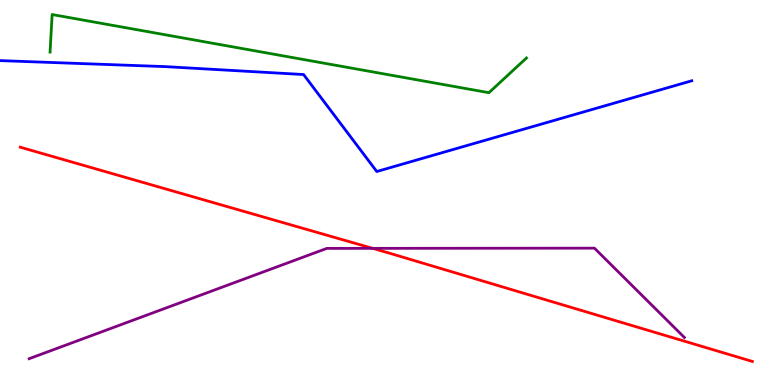[{'lines': ['blue', 'red'], 'intersections': []}, {'lines': ['green', 'red'], 'intersections': []}, {'lines': ['purple', 'red'], 'intersections': [{'x': 4.81, 'y': 3.55}]}, {'lines': ['blue', 'green'], 'intersections': []}, {'lines': ['blue', 'purple'], 'intersections': []}, {'lines': ['green', 'purple'], 'intersections': []}]